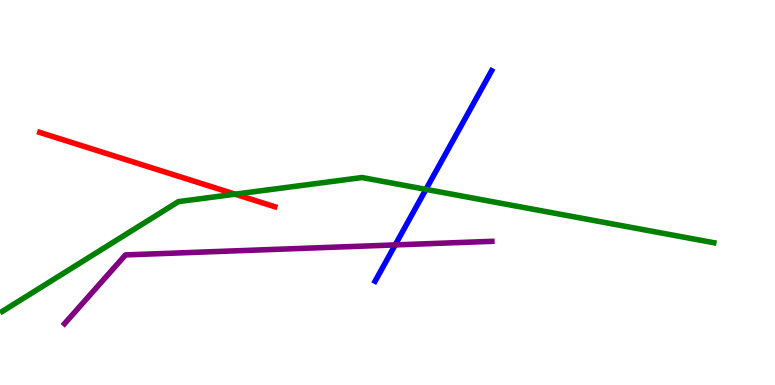[{'lines': ['blue', 'red'], 'intersections': []}, {'lines': ['green', 'red'], 'intersections': [{'x': 3.03, 'y': 4.96}]}, {'lines': ['purple', 'red'], 'intersections': []}, {'lines': ['blue', 'green'], 'intersections': [{'x': 5.5, 'y': 5.08}]}, {'lines': ['blue', 'purple'], 'intersections': [{'x': 5.1, 'y': 3.64}]}, {'lines': ['green', 'purple'], 'intersections': []}]